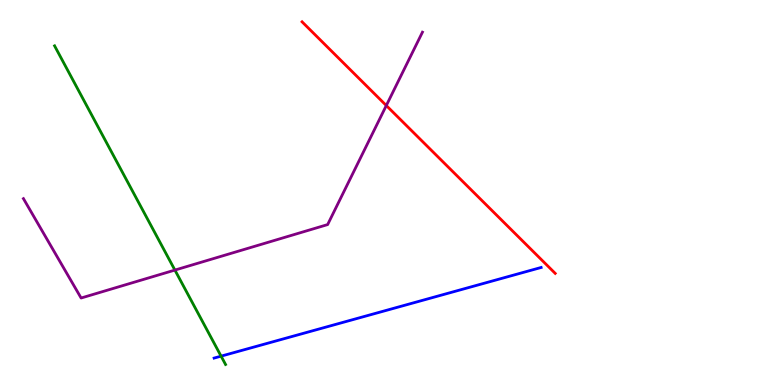[{'lines': ['blue', 'red'], 'intersections': []}, {'lines': ['green', 'red'], 'intersections': []}, {'lines': ['purple', 'red'], 'intersections': [{'x': 4.98, 'y': 7.26}]}, {'lines': ['blue', 'green'], 'intersections': [{'x': 2.85, 'y': 0.749}]}, {'lines': ['blue', 'purple'], 'intersections': []}, {'lines': ['green', 'purple'], 'intersections': [{'x': 2.26, 'y': 2.98}]}]